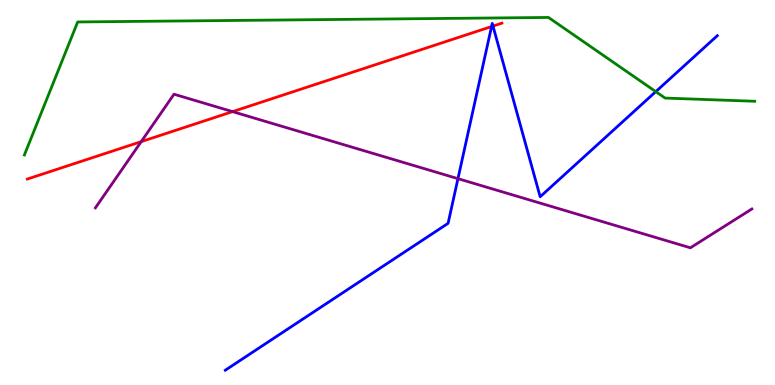[{'lines': ['blue', 'red'], 'intersections': [{'x': 6.34, 'y': 9.31}, {'x': 6.36, 'y': 9.32}]}, {'lines': ['green', 'red'], 'intersections': []}, {'lines': ['purple', 'red'], 'intersections': [{'x': 1.82, 'y': 6.32}, {'x': 3.0, 'y': 7.1}]}, {'lines': ['blue', 'green'], 'intersections': [{'x': 8.46, 'y': 7.62}]}, {'lines': ['blue', 'purple'], 'intersections': [{'x': 5.91, 'y': 5.36}]}, {'lines': ['green', 'purple'], 'intersections': []}]